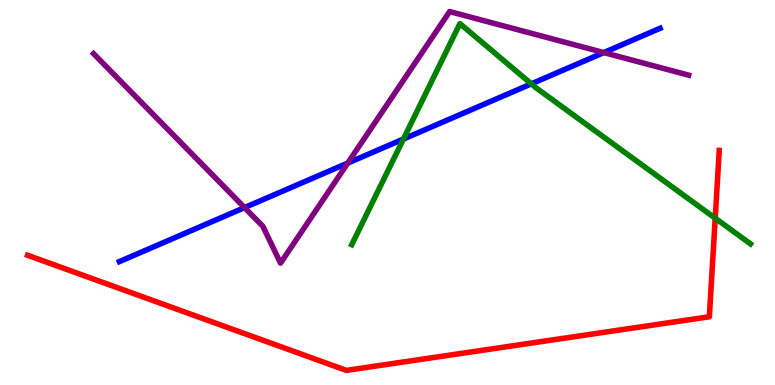[{'lines': ['blue', 'red'], 'intersections': []}, {'lines': ['green', 'red'], 'intersections': [{'x': 9.23, 'y': 4.33}]}, {'lines': ['purple', 'red'], 'intersections': []}, {'lines': ['blue', 'green'], 'intersections': [{'x': 5.21, 'y': 6.39}, {'x': 6.86, 'y': 7.82}]}, {'lines': ['blue', 'purple'], 'intersections': [{'x': 3.16, 'y': 4.61}, {'x': 4.49, 'y': 5.77}, {'x': 7.79, 'y': 8.63}]}, {'lines': ['green', 'purple'], 'intersections': []}]